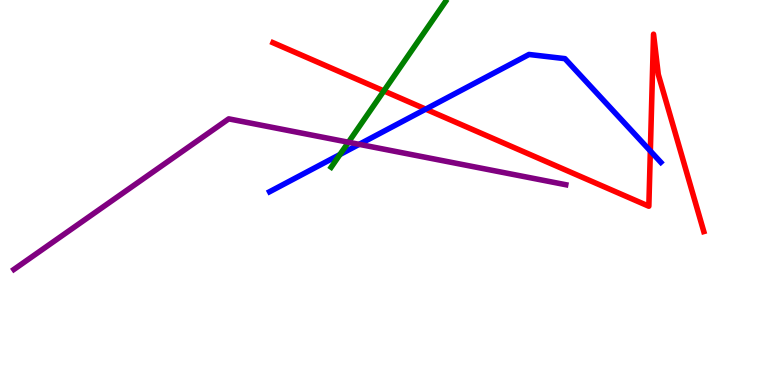[{'lines': ['blue', 'red'], 'intersections': [{'x': 5.49, 'y': 7.17}, {'x': 8.39, 'y': 6.08}]}, {'lines': ['green', 'red'], 'intersections': [{'x': 4.95, 'y': 7.64}]}, {'lines': ['purple', 'red'], 'intersections': []}, {'lines': ['blue', 'green'], 'intersections': [{'x': 4.39, 'y': 5.99}]}, {'lines': ['blue', 'purple'], 'intersections': [{'x': 4.63, 'y': 6.25}]}, {'lines': ['green', 'purple'], 'intersections': [{'x': 4.5, 'y': 6.31}]}]